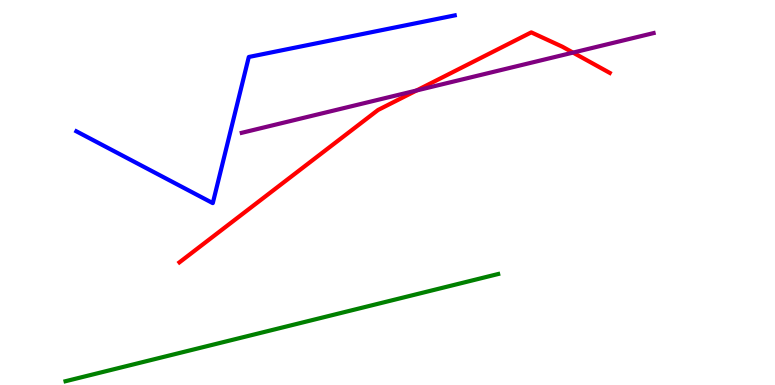[{'lines': ['blue', 'red'], 'intersections': []}, {'lines': ['green', 'red'], 'intersections': []}, {'lines': ['purple', 'red'], 'intersections': [{'x': 5.37, 'y': 7.65}, {'x': 7.39, 'y': 8.63}]}, {'lines': ['blue', 'green'], 'intersections': []}, {'lines': ['blue', 'purple'], 'intersections': []}, {'lines': ['green', 'purple'], 'intersections': []}]